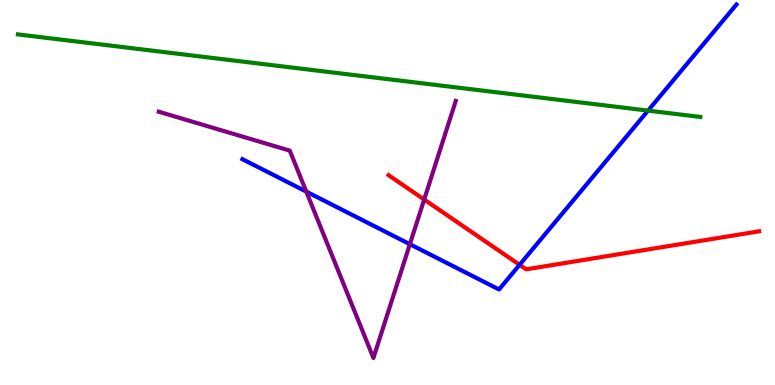[{'lines': ['blue', 'red'], 'intersections': [{'x': 6.7, 'y': 3.12}]}, {'lines': ['green', 'red'], 'intersections': []}, {'lines': ['purple', 'red'], 'intersections': [{'x': 5.47, 'y': 4.82}]}, {'lines': ['blue', 'green'], 'intersections': [{'x': 8.36, 'y': 7.13}]}, {'lines': ['blue', 'purple'], 'intersections': [{'x': 3.95, 'y': 5.02}, {'x': 5.29, 'y': 3.66}]}, {'lines': ['green', 'purple'], 'intersections': []}]